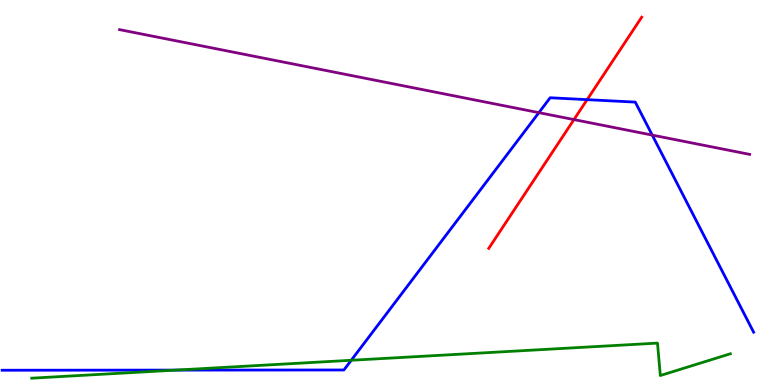[{'lines': ['blue', 'red'], 'intersections': [{'x': 7.58, 'y': 7.41}]}, {'lines': ['green', 'red'], 'intersections': []}, {'lines': ['purple', 'red'], 'intersections': [{'x': 7.41, 'y': 6.89}]}, {'lines': ['blue', 'green'], 'intersections': [{'x': 2.27, 'y': 0.387}, {'x': 4.53, 'y': 0.642}]}, {'lines': ['blue', 'purple'], 'intersections': [{'x': 6.95, 'y': 7.07}, {'x': 8.42, 'y': 6.49}]}, {'lines': ['green', 'purple'], 'intersections': []}]